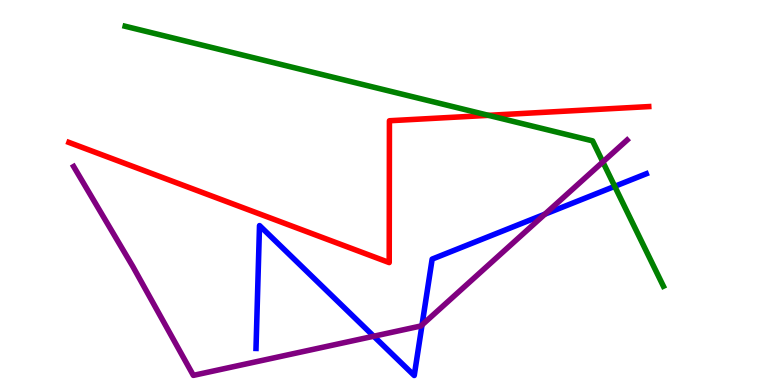[{'lines': ['blue', 'red'], 'intersections': []}, {'lines': ['green', 'red'], 'intersections': [{'x': 6.3, 'y': 7.0}]}, {'lines': ['purple', 'red'], 'intersections': []}, {'lines': ['blue', 'green'], 'intersections': [{'x': 7.93, 'y': 5.16}]}, {'lines': ['blue', 'purple'], 'intersections': [{'x': 4.82, 'y': 1.27}, {'x': 5.45, 'y': 1.56}, {'x': 7.03, 'y': 4.44}]}, {'lines': ['green', 'purple'], 'intersections': [{'x': 7.78, 'y': 5.79}]}]